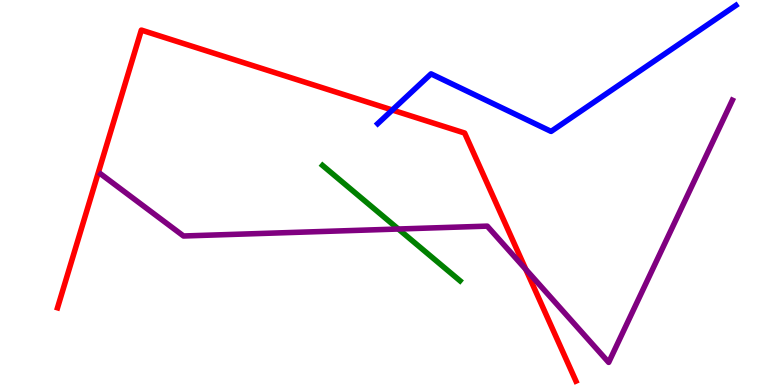[{'lines': ['blue', 'red'], 'intersections': [{'x': 5.06, 'y': 7.14}]}, {'lines': ['green', 'red'], 'intersections': []}, {'lines': ['purple', 'red'], 'intersections': [{'x': 6.78, 'y': 3.0}]}, {'lines': ['blue', 'green'], 'intersections': []}, {'lines': ['blue', 'purple'], 'intersections': []}, {'lines': ['green', 'purple'], 'intersections': [{'x': 5.14, 'y': 4.05}]}]